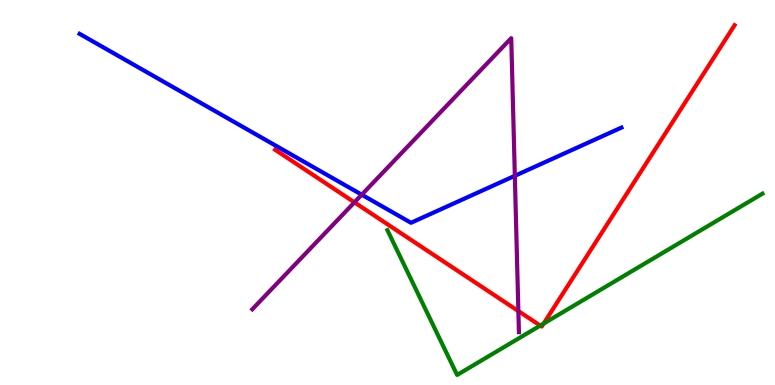[{'lines': ['blue', 'red'], 'intersections': []}, {'lines': ['green', 'red'], 'intersections': [{'x': 6.97, 'y': 1.54}, {'x': 7.01, 'y': 1.6}]}, {'lines': ['purple', 'red'], 'intersections': [{'x': 4.57, 'y': 4.74}, {'x': 6.69, 'y': 1.92}]}, {'lines': ['blue', 'green'], 'intersections': []}, {'lines': ['blue', 'purple'], 'intersections': [{'x': 4.67, 'y': 4.94}, {'x': 6.64, 'y': 5.43}]}, {'lines': ['green', 'purple'], 'intersections': []}]